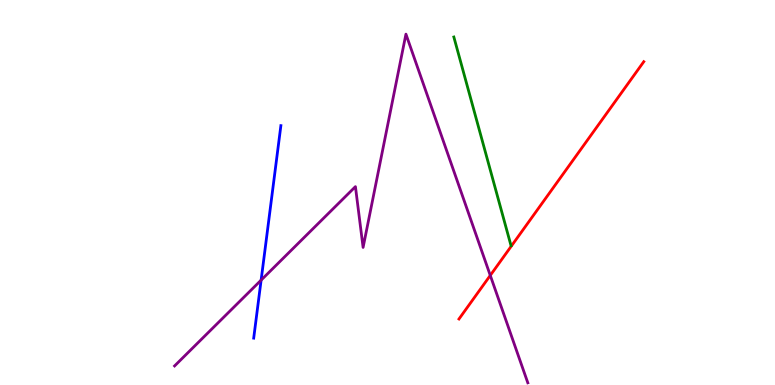[{'lines': ['blue', 'red'], 'intersections': []}, {'lines': ['green', 'red'], 'intersections': []}, {'lines': ['purple', 'red'], 'intersections': [{'x': 6.33, 'y': 2.85}]}, {'lines': ['blue', 'green'], 'intersections': []}, {'lines': ['blue', 'purple'], 'intersections': [{'x': 3.37, 'y': 2.72}]}, {'lines': ['green', 'purple'], 'intersections': []}]